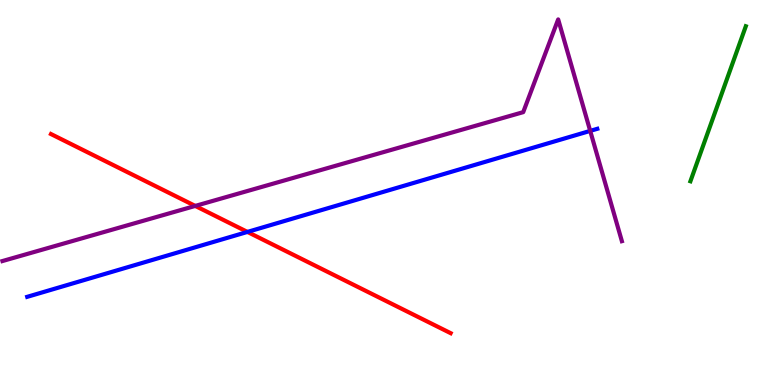[{'lines': ['blue', 'red'], 'intersections': [{'x': 3.19, 'y': 3.98}]}, {'lines': ['green', 'red'], 'intersections': []}, {'lines': ['purple', 'red'], 'intersections': [{'x': 2.52, 'y': 4.65}]}, {'lines': ['blue', 'green'], 'intersections': []}, {'lines': ['blue', 'purple'], 'intersections': [{'x': 7.62, 'y': 6.6}]}, {'lines': ['green', 'purple'], 'intersections': []}]